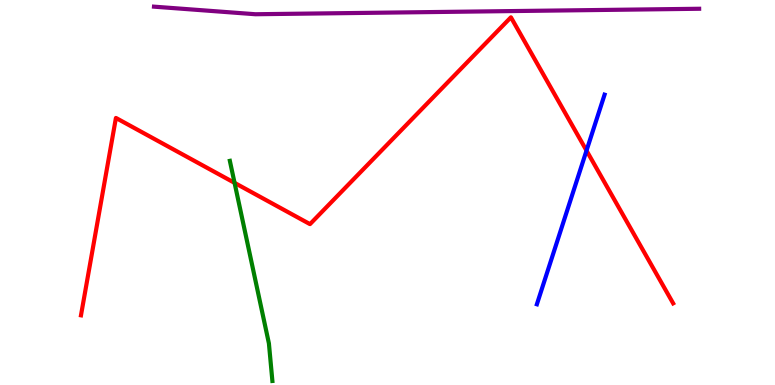[{'lines': ['blue', 'red'], 'intersections': [{'x': 7.57, 'y': 6.09}]}, {'lines': ['green', 'red'], 'intersections': [{'x': 3.03, 'y': 5.25}]}, {'lines': ['purple', 'red'], 'intersections': []}, {'lines': ['blue', 'green'], 'intersections': []}, {'lines': ['blue', 'purple'], 'intersections': []}, {'lines': ['green', 'purple'], 'intersections': []}]